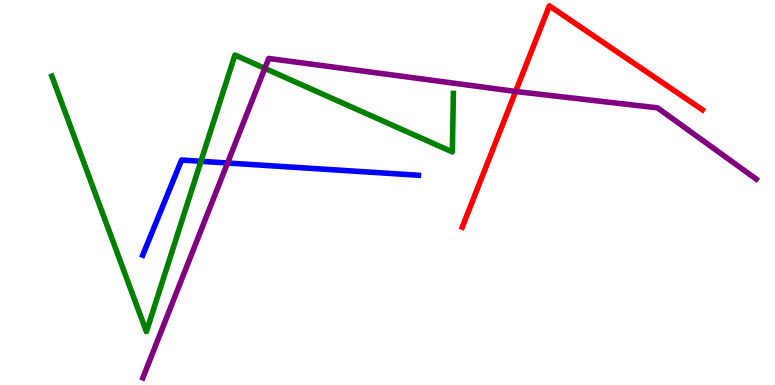[{'lines': ['blue', 'red'], 'intersections': []}, {'lines': ['green', 'red'], 'intersections': []}, {'lines': ['purple', 'red'], 'intersections': [{'x': 6.65, 'y': 7.62}]}, {'lines': ['blue', 'green'], 'intersections': [{'x': 2.59, 'y': 5.81}]}, {'lines': ['blue', 'purple'], 'intersections': [{'x': 2.94, 'y': 5.77}]}, {'lines': ['green', 'purple'], 'intersections': [{'x': 3.42, 'y': 8.22}]}]